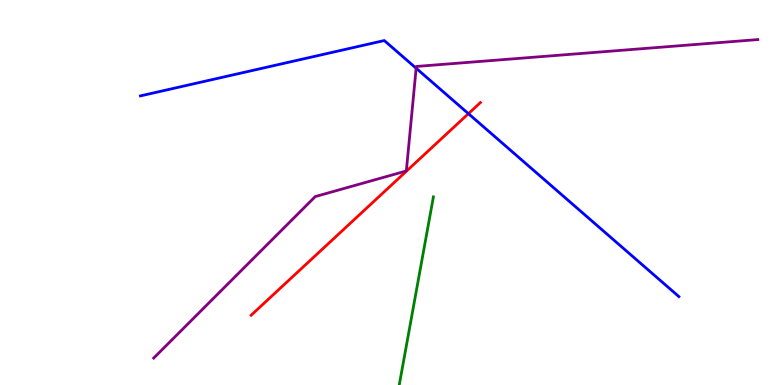[{'lines': ['blue', 'red'], 'intersections': [{'x': 6.04, 'y': 7.05}]}, {'lines': ['green', 'red'], 'intersections': []}, {'lines': ['purple', 'red'], 'intersections': []}, {'lines': ['blue', 'green'], 'intersections': []}, {'lines': ['blue', 'purple'], 'intersections': [{'x': 5.37, 'y': 8.23}]}, {'lines': ['green', 'purple'], 'intersections': []}]